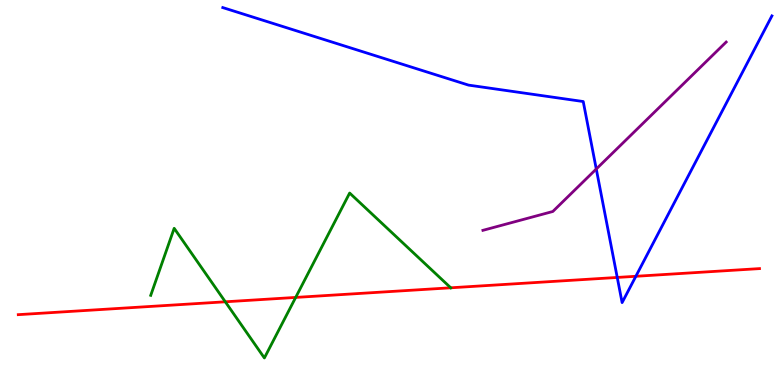[{'lines': ['blue', 'red'], 'intersections': [{'x': 7.96, 'y': 2.79}, {'x': 8.2, 'y': 2.82}]}, {'lines': ['green', 'red'], 'intersections': [{'x': 2.91, 'y': 2.16}, {'x': 3.82, 'y': 2.27}, {'x': 5.82, 'y': 2.52}]}, {'lines': ['purple', 'red'], 'intersections': []}, {'lines': ['blue', 'green'], 'intersections': []}, {'lines': ['blue', 'purple'], 'intersections': [{'x': 7.69, 'y': 5.61}]}, {'lines': ['green', 'purple'], 'intersections': []}]